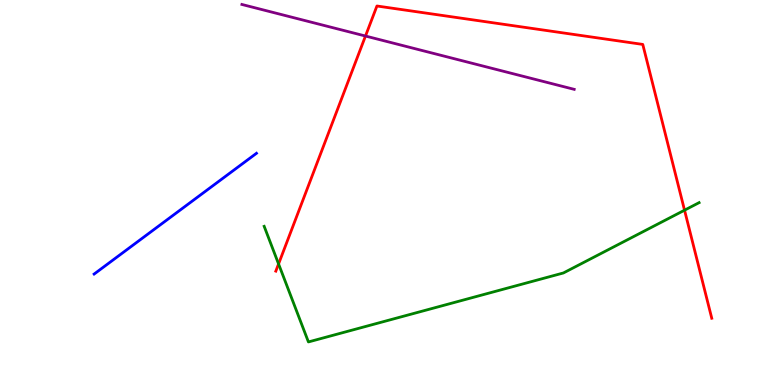[{'lines': ['blue', 'red'], 'intersections': []}, {'lines': ['green', 'red'], 'intersections': [{'x': 3.59, 'y': 3.14}, {'x': 8.83, 'y': 4.54}]}, {'lines': ['purple', 'red'], 'intersections': [{'x': 4.72, 'y': 9.06}]}, {'lines': ['blue', 'green'], 'intersections': []}, {'lines': ['blue', 'purple'], 'intersections': []}, {'lines': ['green', 'purple'], 'intersections': []}]